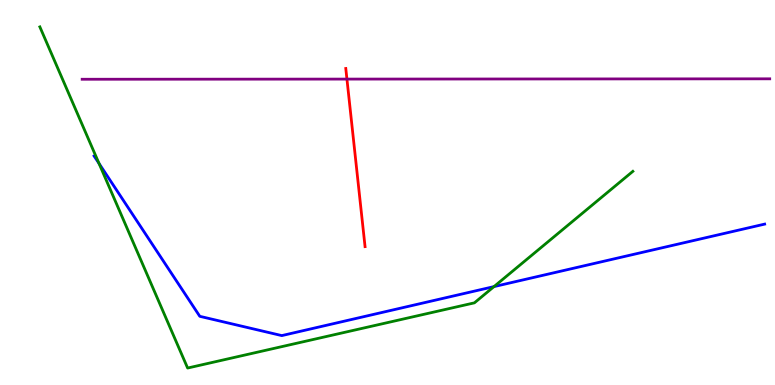[{'lines': ['blue', 'red'], 'intersections': []}, {'lines': ['green', 'red'], 'intersections': []}, {'lines': ['purple', 'red'], 'intersections': [{'x': 4.48, 'y': 7.95}]}, {'lines': ['blue', 'green'], 'intersections': [{'x': 1.28, 'y': 5.75}, {'x': 6.37, 'y': 2.56}]}, {'lines': ['blue', 'purple'], 'intersections': []}, {'lines': ['green', 'purple'], 'intersections': []}]